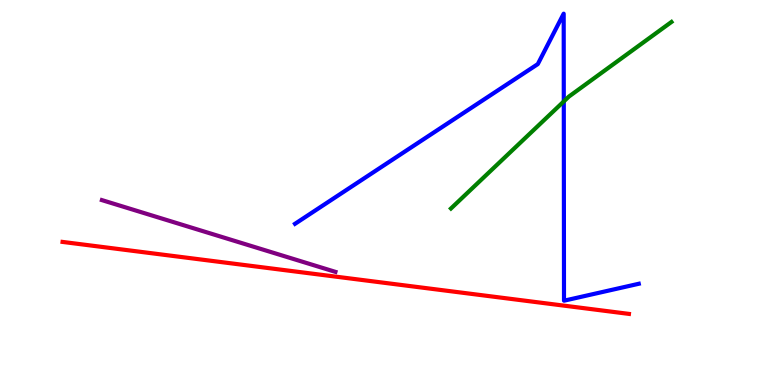[{'lines': ['blue', 'red'], 'intersections': []}, {'lines': ['green', 'red'], 'intersections': []}, {'lines': ['purple', 'red'], 'intersections': []}, {'lines': ['blue', 'green'], 'intersections': [{'x': 7.27, 'y': 7.37}]}, {'lines': ['blue', 'purple'], 'intersections': []}, {'lines': ['green', 'purple'], 'intersections': []}]